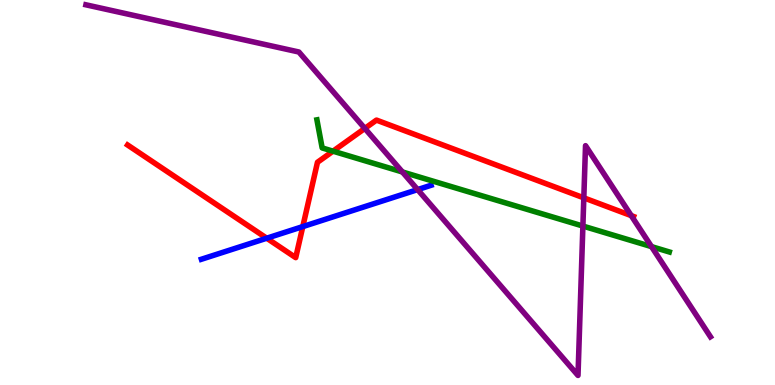[{'lines': ['blue', 'red'], 'intersections': [{'x': 3.44, 'y': 3.81}, {'x': 3.91, 'y': 4.11}]}, {'lines': ['green', 'red'], 'intersections': [{'x': 4.3, 'y': 6.07}]}, {'lines': ['purple', 'red'], 'intersections': [{'x': 4.71, 'y': 6.66}, {'x': 7.53, 'y': 4.86}, {'x': 8.15, 'y': 4.4}]}, {'lines': ['blue', 'green'], 'intersections': []}, {'lines': ['blue', 'purple'], 'intersections': [{'x': 5.39, 'y': 5.08}]}, {'lines': ['green', 'purple'], 'intersections': [{'x': 5.19, 'y': 5.53}, {'x': 7.52, 'y': 4.13}, {'x': 8.41, 'y': 3.59}]}]